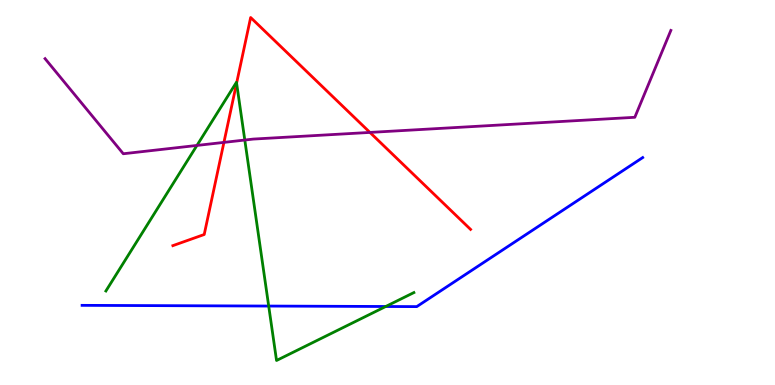[{'lines': ['blue', 'red'], 'intersections': []}, {'lines': ['green', 'red'], 'intersections': [{'x': 3.05, 'y': 7.84}]}, {'lines': ['purple', 'red'], 'intersections': [{'x': 2.89, 'y': 6.3}, {'x': 4.77, 'y': 6.56}]}, {'lines': ['blue', 'green'], 'intersections': [{'x': 3.47, 'y': 2.05}, {'x': 4.98, 'y': 2.04}]}, {'lines': ['blue', 'purple'], 'intersections': []}, {'lines': ['green', 'purple'], 'intersections': [{'x': 2.54, 'y': 6.22}, {'x': 3.16, 'y': 6.36}]}]